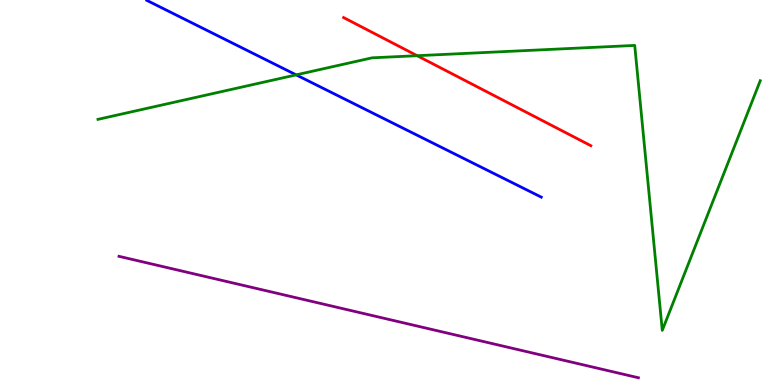[{'lines': ['blue', 'red'], 'intersections': []}, {'lines': ['green', 'red'], 'intersections': [{'x': 5.38, 'y': 8.55}]}, {'lines': ['purple', 'red'], 'intersections': []}, {'lines': ['blue', 'green'], 'intersections': [{'x': 3.82, 'y': 8.06}]}, {'lines': ['blue', 'purple'], 'intersections': []}, {'lines': ['green', 'purple'], 'intersections': []}]